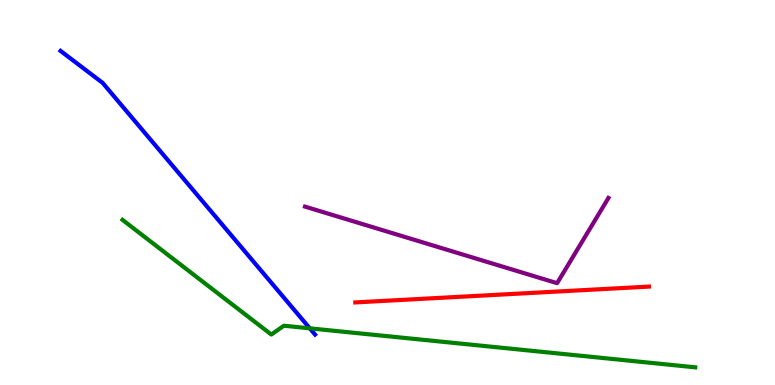[{'lines': ['blue', 'red'], 'intersections': []}, {'lines': ['green', 'red'], 'intersections': []}, {'lines': ['purple', 'red'], 'intersections': []}, {'lines': ['blue', 'green'], 'intersections': [{'x': 4.0, 'y': 1.47}]}, {'lines': ['blue', 'purple'], 'intersections': []}, {'lines': ['green', 'purple'], 'intersections': []}]